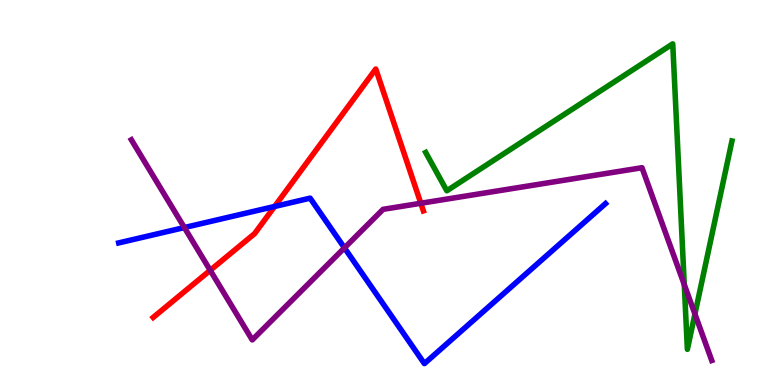[{'lines': ['blue', 'red'], 'intersections': [{'x': 3.54, 'y': 4.64}]}, {'lines': ['green', 'red'], 'intersections': []}, {'lines': ['purple', 'red'], 'intersections': [{'x': 2.71, 'y': 2.98}, {'x': 5.43, 'y': 4.72}]}, {'lines': ['blue', 'green'], 'intersections': []}, {'lines': ['blue', 'purple'], 'intersections': [{'x': 2.38, 'y': 4.09}, {'x': 4.44, 'y': 3.56}]}, {'lines': ['green', 'purple'], 'intersections': [{'x': 8.83, 'y': 2.61}, {'x': 8.97, 'y': 1.84}]}]